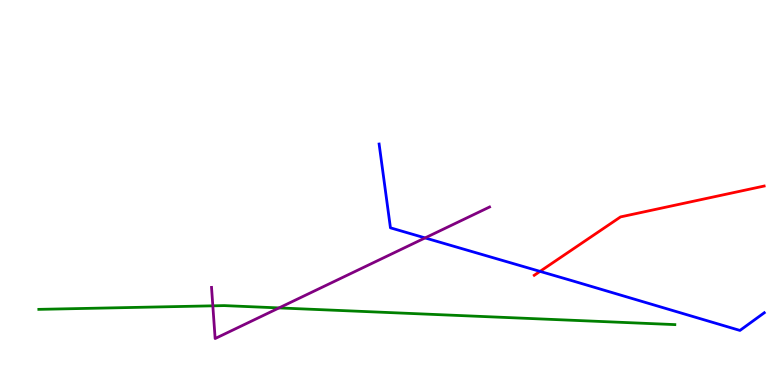[{'lines': ['blue', 'red'], 'intersections': [{'x': 6.97, 'y': 2.95}]}, {'lines': ['green', 'red'], 'intersections': []}, {'lines': ['purple', 'red'], 'intersections': []}, {'lines': ['blue', 'green'], 'intersections': []}, {'lines': ['blue', 'purple'], 'intersections': [{'x': 5.49, 'y': 3.82}]}, {'lines': ['green', 'purple'], 'intersections': [{'x': 2.75, 'y': 2.06}, {'x': 3.6, 'y': 2.0}]}]